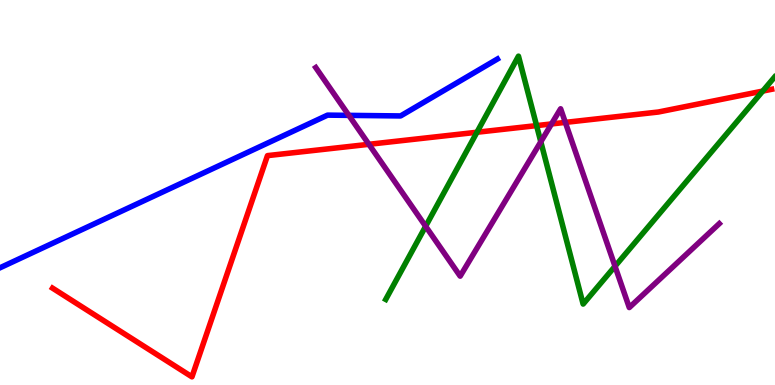[{'lines': ['blue', 'red'], 'intersections': []}, {'lines': ['green', 'red'], 'intersections': [{'x': 6.15, 'y': 6.56}, {'x': 6.92, 'y': 6.74}, {'x': 9.84, 'y': 7.63}]}, {'lines': ['purple', 'red'], 'intersections': [{'x': 4.76, 'y': 6.25}, {'x': 7.12, 'y': 6.78}, {'x': 7.29, 'y': 6.82}]}, {'lines': ['blue', 'green'], 'intersections': []}, {'lines': ['blue', 'purple'], 'intersections': [{'x': 4.5, 'y': 7.0}]}, {'lines': ['green', 'purple'], 'intersections': [{'x': 5.49, 'y': 4.12}, {'x': 6.98, 'y': 6.32}, {'x': 7.94, 'y': 3.08}]}]